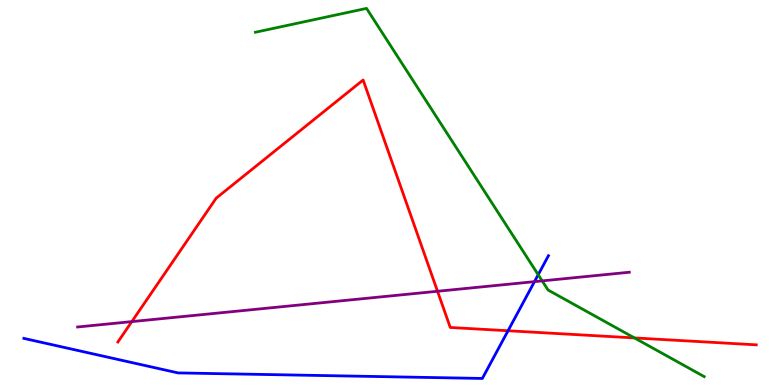[{'lines': ['blue', 'red'], 'intersections': [{'x': 6.56, 'y': 1.41}]}, {'lines': ['green', 'red'], 'intersections': [{'x': 8.19, 'y': 1.22}]}, {'lines': ['purple', 'red'], 'intersections': [{'x': 1.7, 'y': 1.65}, {'x': 5.65, 'y': 2.43}]}, {'lines': ['blue', 'green'], 'intersections': [{'x': 6.94, 'y': 2.86}]}, {'lines': ['blue', 'purple'], 'intersections': [{'x': 6.9, 'y': 2.68}]}, {'lines': ['green', 'purple'], 'intersections': [{'x': 7.0, 'y': 2.7}]}]